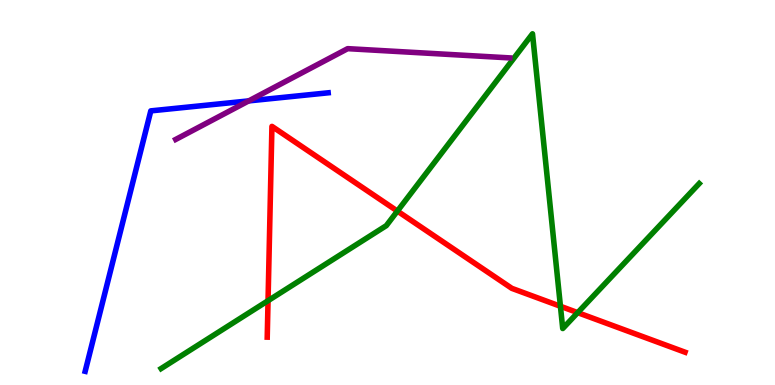[{'lines': ['blue', 'red'], 'intersections': []}, {'lines': ['green', 'red'], 'intersections': [{'x': 3.46, 'y': 2.19}, {'x': 5.13, 'y': 4.52}, {'x': 7.23, 'y': 2.04}, {'x': 7.45, 'y': 1.88}]}, {'lines': ['purple', 'red'], 'intersections': []}, {'lines': ['blue', 'green'], 'intersections': []}, {'lines': ['blue', 'purple'], 'intersections': [{'x': 3.21, 'y': 7.38}]}, {'lines': ['green', 'purple'], 'intersections': []}]